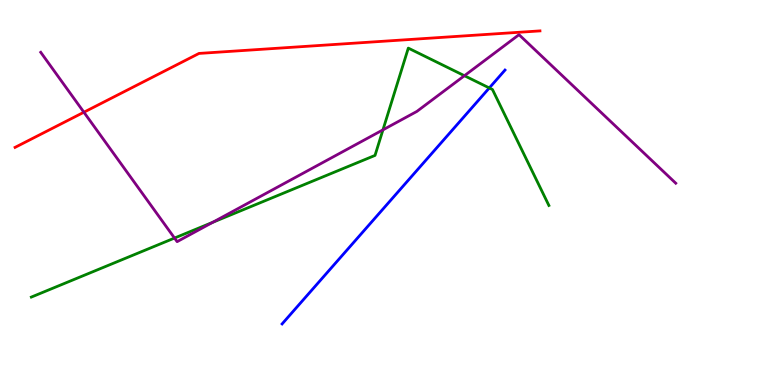[{'lines': ['blue', 'red'], 'intersections': []}, {'lines': ['green', 'red'], 'intersections': []}, {'lines': ['purple', 'red'], 'intersections': [{'x': 1.08, 'y': 7.09}]}, {'lines': ['blue', 'green'], 'intersections': [{'x': 6.31, 'y': 7.72}]}, {'lines': ['blue', 'purple'], 'intersections': []}, {'lines': ['green', 'purple'], 'intersections': [{'x': 2.25, 'y': 3.82}, {'x': 2.75, 'y': 4.23}, {'x': 4.94, 'y': 6.63}, {'x': 5.99, 'y': 8.03}]}]